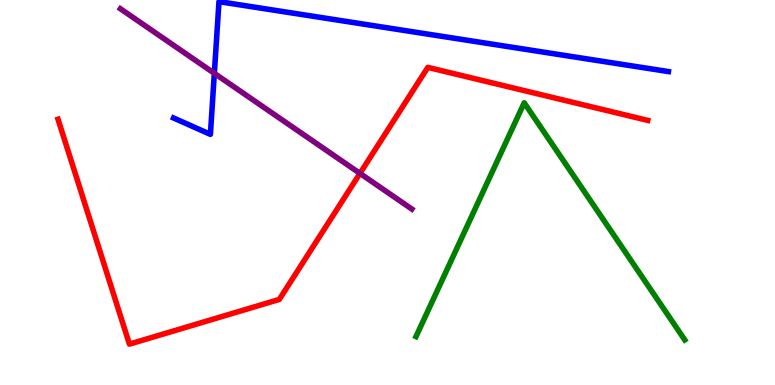[{'lines': ['blue', 'red'], 'intersections': []}, {'lines': ['green', 'red'], 'intersections': []}, {'lines': ['purple', 'red'], 'intersections': [{'x': 4.64, 'y': 5.5}]}, {'lines': ['blue', 'green'], 'intersections': []}, {'lines': ['blue', 'purple'], 'intersections': [{'x': 2.77, 'y': 8.1}]}, {'lines': ['green', 'purple'], 'intersections': []}]